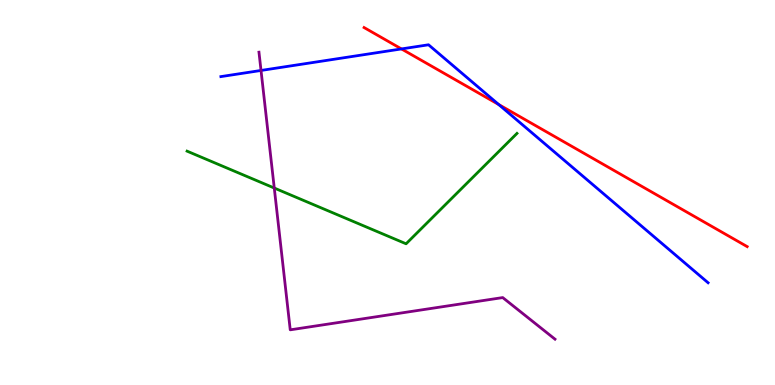[{'lines': ['blue', 'red'], 'intersections': [{'x': 5.18, 'y': 8.73}, {'x': 6.43, 'y': 7.28}]}, {'lines': ['green', 'red'], 'intersections': []}, {'lines': ['purple', 'red'], 'intersections': []}, {'lines': ['blue', 'green'], 'intersections': []}, {'lines': ['blue', 'purple'], 'intersections': [{'x': 3.37, 'y': 8.17}]}, {'lines': ['green', 'purple'], 'intersections': [{'x': 3.54, 'y': 5.12}]}]